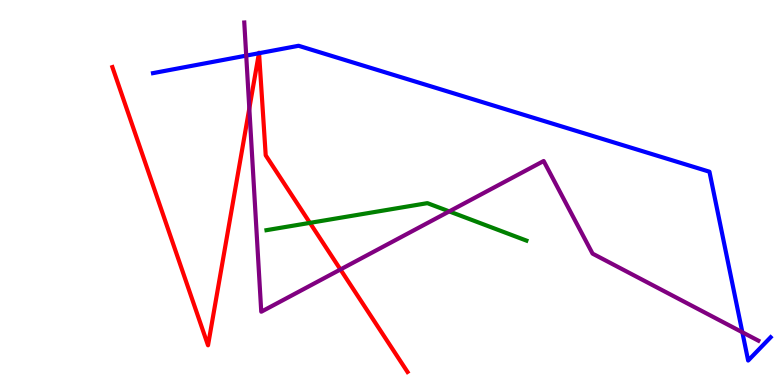[{'lines': ['blue', 'red'], 'intersections': [{'x': 3.34, 'y': 8.62}, {'x': 3.34, 'y': 8.62}]}, {'lines': ['green', 'red'], 'intersections': [{'x': 4.0, 'y': 4.21}]}, {'lines': ['purple', 'red'], 'intersections': [{'x': 3.22, 'y': 7.18}, {'x': 4.39, 'y': 3.0}]}, {'lines': ['blue', 'green'], 'intersections': []}, {'lines': ['blue', 'purple'], 'intersections': [{'x': 3.18, 'y': 8.56}, {'x': 9.58, 'y': 1.37}]}, {'lines': ['green', 'purple'], 'intersections': [{'x': 5.8, 'y': 4.51}]}]